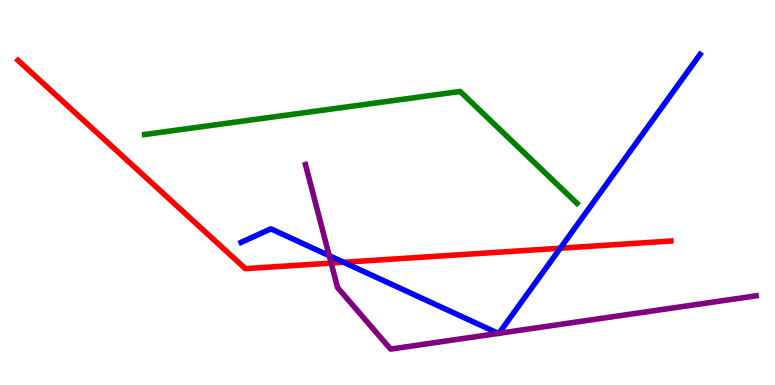[{'lines': ['blue', 'red'], 'intersections': [{'x': 4.43, 'y': 3.19}, {'x': 7.23, 'y': 3.55}]}, {'lines': ['green', 'red'], 'intersections': []}, {'lines': ['purple', 'red'], 'intersections': [{'x': 4.27, 'y': 3.17}]}, {'lines': ['blue', 'green'], 'intersections': []}, {'lines': ['blue', 'purple'], 'intersections': [{'x': 4.25, 'y': 3.36}, {'x': 6.43, 'y': 1.34}, {'x': 6.44, 'y': 1.34}]}, {'lines': ['green', 'purple'], 'intersections': []}]